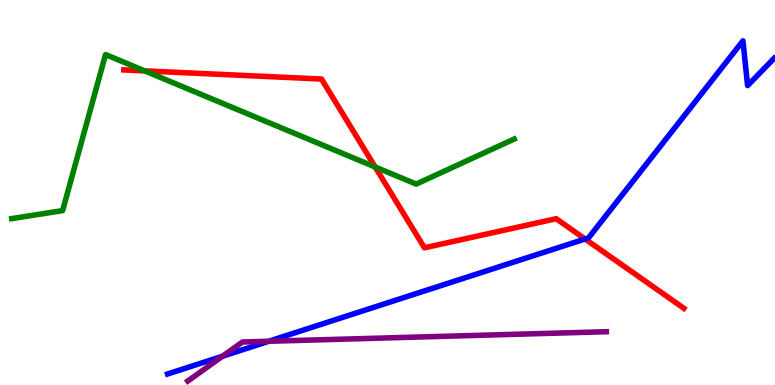[{'lines': ['blue', 'red'], 'intersections': [{'x': 7.55, 'y': 3.79}]}, {'lines': ['green', 'red'], 'intersections': [{'x': 1.87, 'y': 8.16}, {'x': 4.84, 'y': 5.66}]}, {'lines': ['purple', 'red'], 'intersections': []}, {'lines': ['blue', 'green'], 'intersections': []}, {'lines': ['blue', 'purple'], 'intersections': [{'x': 2.87, 'y': 0.748}, {'x': 3.47, 'y': 1.14}]}, {'lines': ['green', 'purple'], 'intersections': []}]